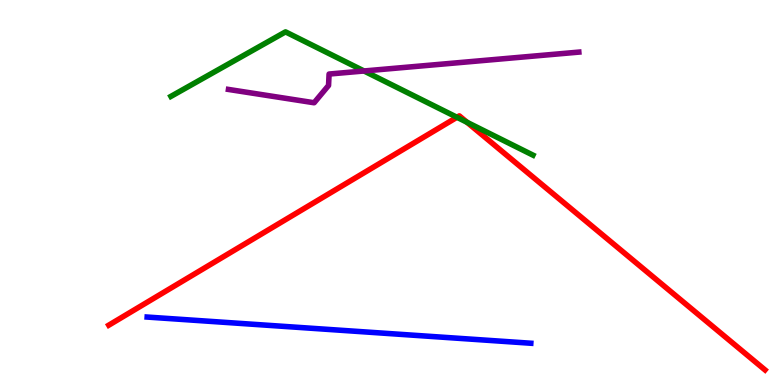[{'lines': ['blue', 'red'], 'intersections': []}, {'lines': ['green', 'red'], 'intersections': [{'x': 5.9, 'y': 6.95}, {'x': 6.03, 'y': 6.82}]}, {'lines': ['purple', 'red'], 'intersections': []}, {'lines': ['blue', 'green'], 'intersections': []}, {'lines': ['blue', 'purple'], 'intersections': []}, {'lines': ['green', 'purple'], 'intersections': [{'x': 4.7, 'y': 8.16}]}]